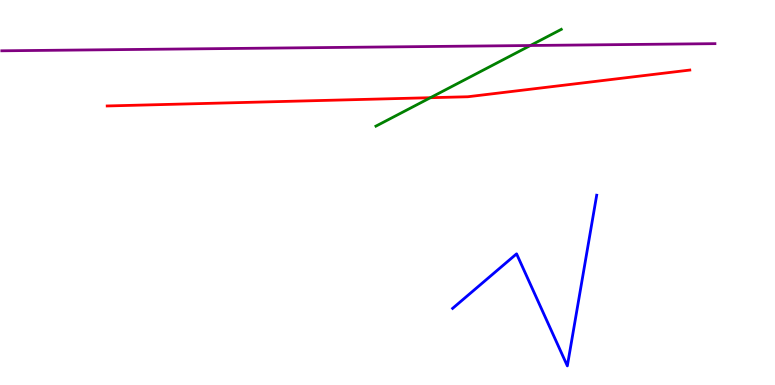[{'lines': ['blue', 'red'], 'intersections': []}, {'lines': ['green', 'red'], 'intersections': [{'x': 5.55, 'y': 7.46}]}, {'lines': ['purple', 'red'], 'intersections': []}, {'lines': ['blue', 'green'], 'intersections': []}, {'lines': ['blue', 'purple'], 'intersections': []}, {'lines': ['green', 'purple'], 'intersections': [{'x': 6.84, 'y': 8.82}]}]